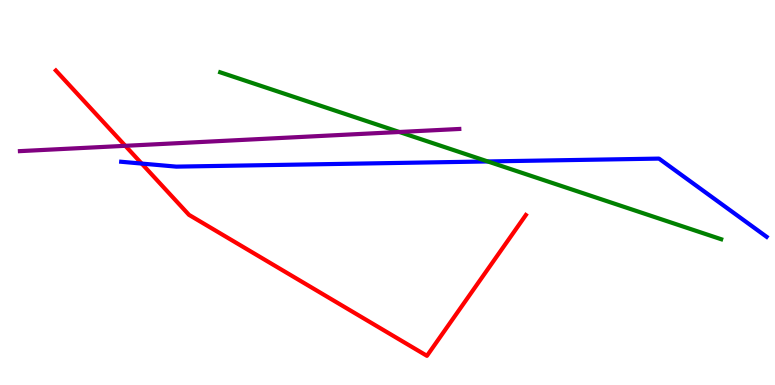[{'lines': ['blue', 'red'], 'intersections': [{'x': 1.83, 'y': 5.75}]}, {'lines': ['green', 'red'], 'intersections': []}, {'lines': ['purple', 'red'], 'intersections': [{'x': 1.62, 'y': 6.21}]}, {'lines': ['blue', 'green'], 'intersections': [{'x': 6.29, 'y': 5.81}]}, {'lines': ['blue', 'purple'], 'intersections': []}, {'lines': ['green', 'purple'], 'intersections': [{'x': 5.15, 'y': 6.57}]}]